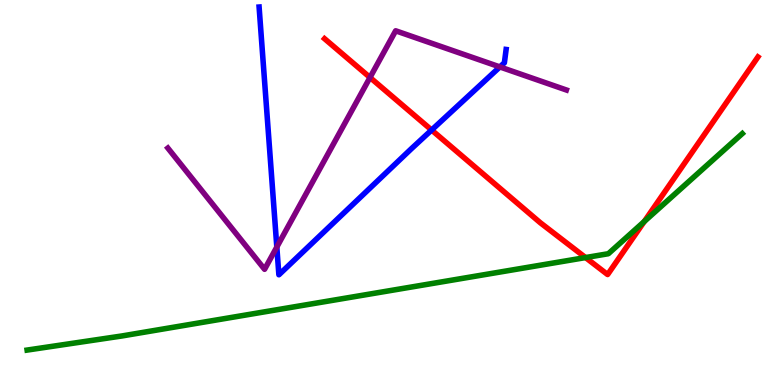[{'lines': ['blue', 'red'], 'intersections': [{'x': 5.57, 'y': 6.62}]}, {'lines': ['green', 'red'], 'intersections': [{'x': 7.56, 'y': 3.31}, {'x': 8.31, 'y': 4.25}]}, {'lines': ['purple', 'red'], 'intersections': [{'x': 4.77, 'y': 7.99}]}, {'lines': ['blue', 'green'], 'intersections': []}, {'lines': ['blue', 'purple'], 'intersections': [{'x': 3.57, 'y': 3.58}, {'x': 6.45, 'y': 8.26}]}, {'lines': ['green', 'purple'], 'intersections': []}]